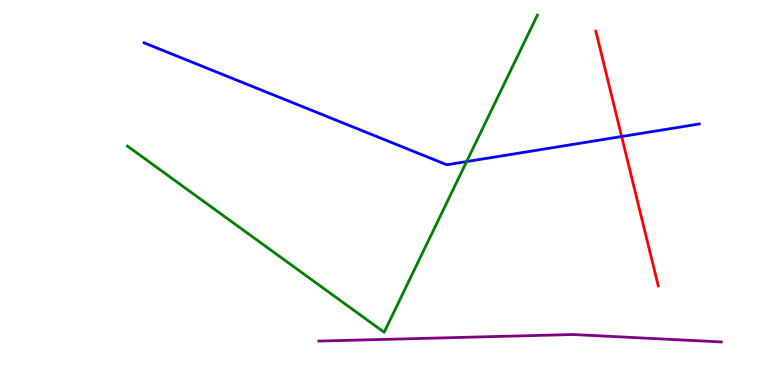[{'lines': ['blue', 'red'], 'intersections': [{'x': 8.02, 'y': 6.45}]}, {'lines': ['green', 'red'], 'intersections': []}, {'lines': ['purple', 'red'], 'intersections': []}, {'lines': ['blue', 'green'], 'intersections': [{'x': 6.02, 'y': 5.8}]}, {'lines': ['blue', 'purple'], 'intersections': []}, {'lines': ['green', 'purple'], 'intersections': []}]